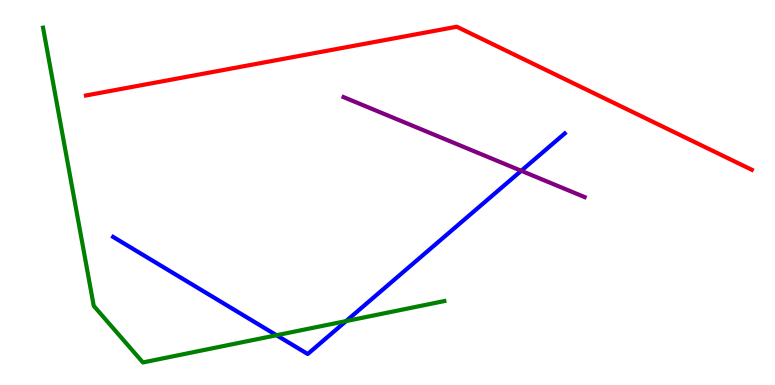[{'lines': ['blue', 'red'], 'intersections': []}, {'lines': ['green', 'red'], 'intersections': []}, {'lines': ['purple', 'red'], 'intersections': []}, {'lines': ['blue', 'green'], 'intersections': [{'x': 3.57, 'y': 1.29}, {'x': 4.47, 'y': 1.66}]}, {'lines': ['blue', 'purple'], 'intersections': [{'x': 6.73, 'y': 5.56}]}, {'lines': ['green', 'purple'], 'intersections': []}]